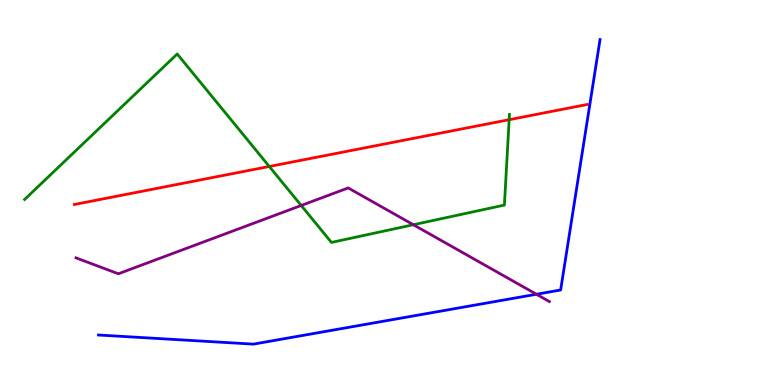[{'lines': ['blue', 'red'], 'intersections': []}, {'lines': ['green', 'red'], 'intersections': [{'x': 3.47, 'y': 5.68}, {'x': 6.57, 'y': 6.89}]}, {'lines': ['purple', 'red'], 'intersections': []}, {'lines': ['blue', 'green'], 'intersections': []}, {'lines': ['blue', 'purple'], 'intersections': [{'x': 6.92, 'y': 2.36}]}, {'lines': ['green', 'purple'], 'intersections': [{'x': 3.89, 'y': 4.66}, {'x': 5.33, 'y': 4.16}]}]